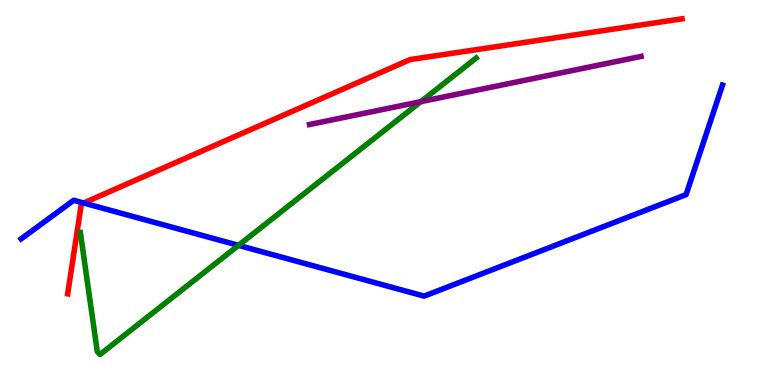[{'lines': ['blue', 'red'], 'intersections': [{'x': 1.08, 'y': 4.73}]}, {'lines': ['green', 'red'], 'intersections': []}, {'lines': ['purple', 'red'], 'intersections': []}, {'lines': ['blue', 'green'], 'intersections': [{'x': 3.08, 'y': 3.63}]}, {'lines': ['blue', 'purple'], 'intersections': []}, {'lines': ['green', 'purple'], 'intersections': [{'x': 5.43, 'y': 7.36}]}]